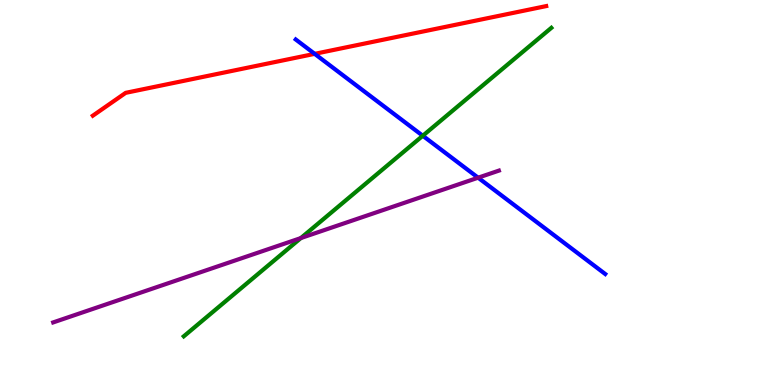[{'lines': ['blue', 'red'], 'intersections': [{'x': 4.06, 'y': 8.6}]}, {'lines': ['green', 'red'], 'intersections': []}, {'lines': ['purple', 'red'], 'intersections': []}, {'lines': ['blue', 'green'], 'intersections': [{'x': 5.46, 'y': 6.47}]}, {'lines': ['blue', 'purple'], 'intersections': [{'x': 6.17, 'y': 5.38}]}, {'lines': ['green', 'purple'], 'intersections': [{'x': 3.88, 'y': 3.82}]}]